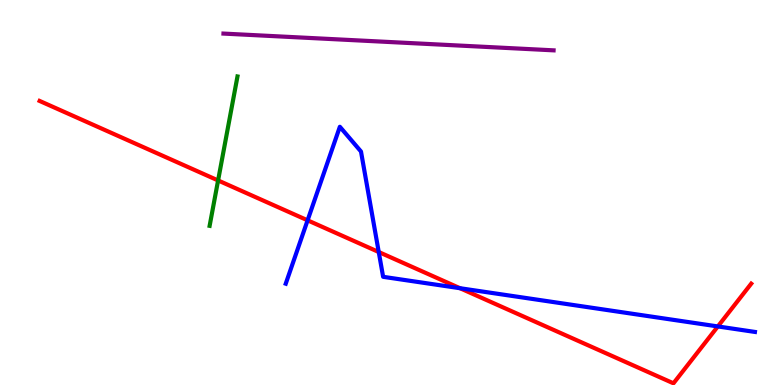[{'lines': ['blue', 'red'], 'intersections': [{'x': 3.97, 'y': 4.28}, {'x': 4.89, 'y': 3.45}, {'x': 5.94, 'y': 2.51}, {'x': 9.26, 'y': 1.52}]}, {'lines': ['green', 'red'], 'intersections': [{'x': 2.81, 'y': 5.31}]}, {'lines': ['purple', 'red'], 'intersections': []}, {'lines': ['blue', 'green'], 'intersections': []}, {'lines': ['blue', 'purple'], 'intersections': []}, {'lines': ['green', 'purple'], 'intersections': []}]